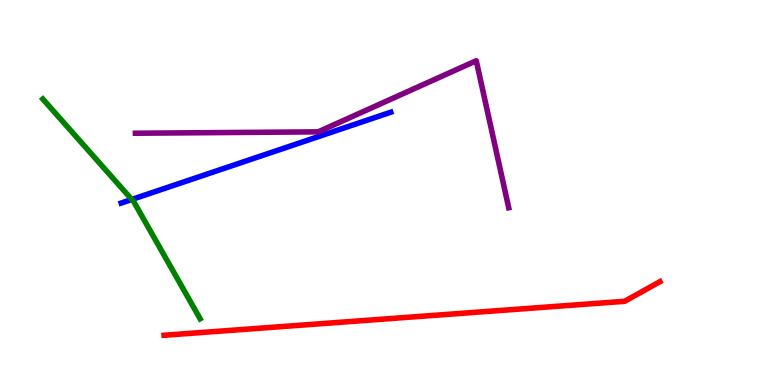[{'lines': ['blue', 'red'], 'intersections': []}, {'lines': ['green', 'red'], 'intersections': []}, {'lines': ['purple', 'red'], 'intersections': []}, {'lines': ['blue', 'green'], 'intersections': [{'x': 1.7, 'y': 4.82}]}, {'lines': ['blue', 'purple'], 'intersections': []}, {'lines': ['green', 'purple'], 'intersections': []}]